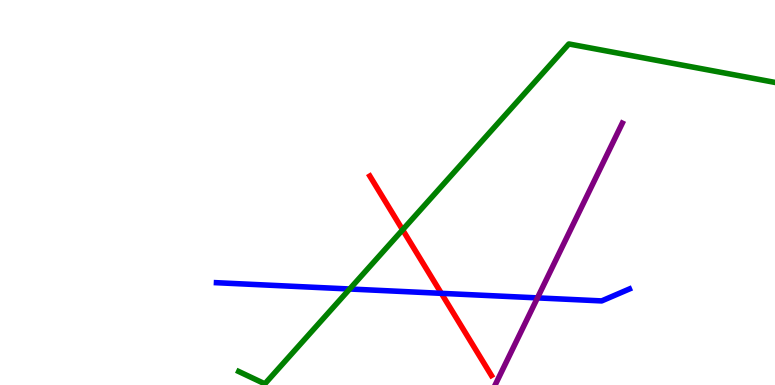[{'lines': ['blue', 'red'], 'intersections': [{'x': 5.69, 'y': 2.38}]}, {'lines': ['green', 'red'], 'intersections': [{'x': 5.2, 'y': 4.03}]}, {'lines': ['purple', 'red'], 'intersections': []}, {'lines': ['blue', 'green'], 'intersections': [{'x': 4.51, 'y': 2.49}]}, {'lines': ['blue', 'purple'], 'intersections': [{'x': 6.93, 'y': 2.26}]}, {'lines': ['green', 'purple'], 'intersections': []}]